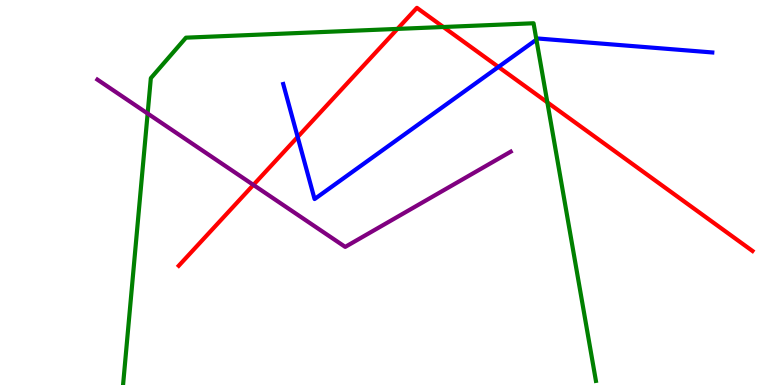[{'lines': ['blue', 'red'], 'intersections': [{'x': 3.84, 'y': 6.44}, {'x': 6.43, 'y': 8.26}]}, {'lines': ['green', 'red'], 'intersections': [{'x': 5.13, 'y': 9.25}, {'x': 5.72, 'y': 9.3}, {'x': 7.06, 'y': 7.34}]}, {'lines': ['purple', 'red'], 'intersections': [{'x': 3.27, 'y': 5.2}]}, {'lines': ['blue', 'green'], 'intersections': [{'x': 6.92, 'y': 8.97}]}, {'lines': ['blue', 'purple'], 'intersections': []}, {'lines': ['green', 'purple'], 'intersections': [{'x': 1.91, 'y': 7.05}]}]